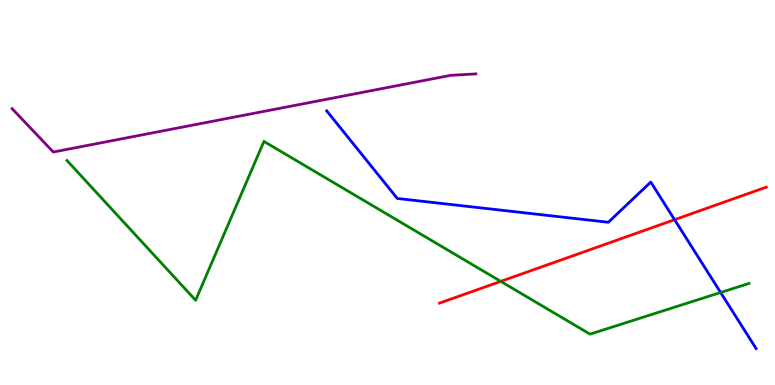[{'lines': ['blue', 'red'], 'intersections': [{'x': 8.7, 'y': 4.29}]}, {'lines': ['green', 'red'], 'intersections': [{'x': 6.46, 'y': 2.69}]}, {'lines': ['purple', 'red'], 'intersections': []}, {'lines': ['blue', 'green'], 'intersections': [{'x': 9.3, 'y': 2.4}]}, {'lines': ['blue', 'purple'], 'intersections': []}, {'lines': ['green', 'purple'], 'intersections': []}]